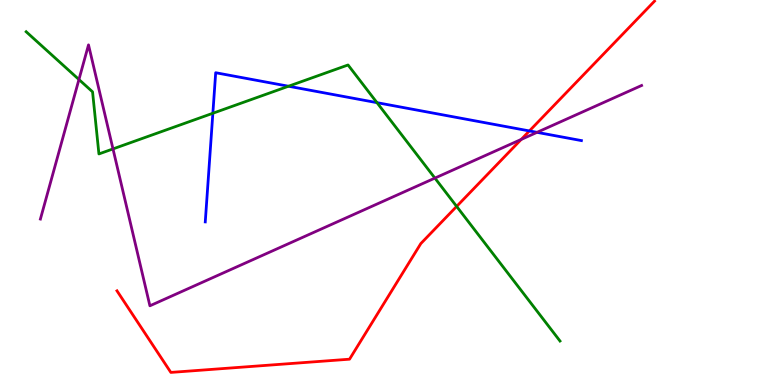[{'lines': ['blue', 'red'], 'intersections': [{'x': 6.83, 'y': 6.6}]}, {'lines': ['green', 'red'], 'intersections': [{'x': 5.89, 'y': 4.64}]}, {'lines': ['purple', 'red'], 'intersections': [{'x': 6.73, 'y': 6.38}]}, {'lines': ['blue', 'green'], 'intersections': [{'x': 2.75, 'y': 7.06}, {'x': 3.72, 'y': 7.76}, {'x': 4.86, 'y': 7.33}]}, {'lines': ['blue', 'purple'], 'intersections': [{'x': 6.93, 'y': 6.56}]}, {'lines': ['green', 'purple'], 'intersections': [{'x': 1.02, 'y': 7.93}, {'x': 1.46, 'y': 6.13}, {'x': 5.61, 'y': 5.37}]}]